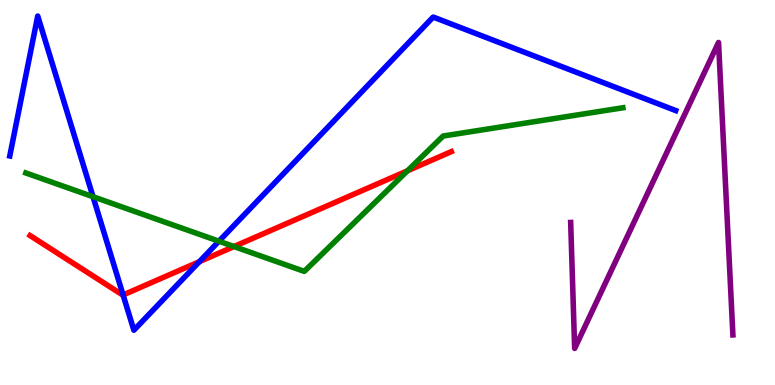[{'lines': ['blue', 'red'], 'intersections': [{'x': 1.59, 'y': 2.34}, {'x': 2.57, 'y': 3.2}]}, {'lines': ['green', 'red'], 'intersections': [{'x': 3.02, 'y': 3.6}, {'x': 5.26, 'y': 5.56}]}, {'lines': ['purple', 'red'], 'intersections': []}, {'lines': ['blue', 'green'], 'intersections': [{'x': 1.2, 'y': 4.89}, {'x': 2.83, 'y': 3.73}]}, {'lines': ['blue', 'purple'], 'intersections': []}, {'lines': ['green', 'purple'], 'intersections': []}]